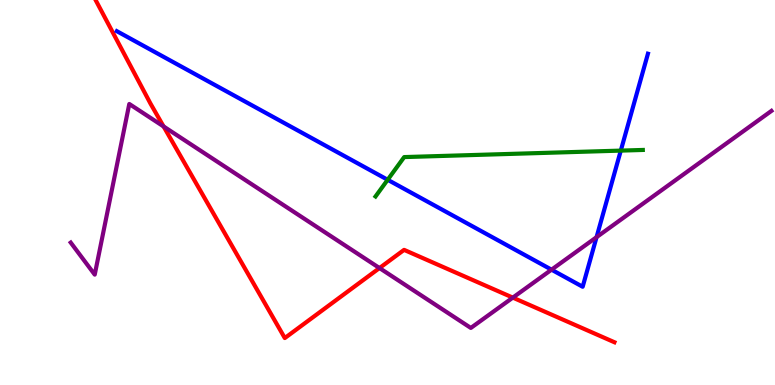[{'lines': ['blue', 'red'], 'intersections': []}, {'lines': ['green', 'red'], 'intersections': []}, {'lines': ['purple', 'red'], 'intersections': [{'x': 2.11, 'y': 6.72}, {'x': 4.9, 'y': 3.04}, {'x': 6.62, 'y': 2.27}]}, {'lines': ['blue', 'green'], 'intersections': [{'x': 5.0, 'y': 5.33}, {'x': 8.01, 'y': 6.09}]}, {'lines': ['blue', 'purple'], 'intersections': [{'x': 7.12, 'y': 3.0}, {'x': 7.7, 'y': 3.84}]}, {'lines': ['green', 'purple'], 'intersections': []}]